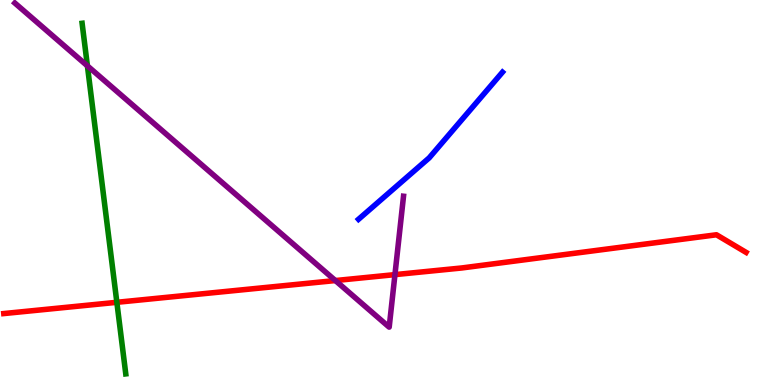[{'lines': ['blue', 'red'], 'intersections': []}, {'lines': ['green', 'red'], 'intersections': [{'x': 1.51, 'y': 2.15}]}, {'lines': ['purple', 'red'], 'intersections': [{'x': 4.33, 'y': 2.71}, {'x': 5.1, 'y': 2.87}]}, {'lines': ['blue', 'green'], 'intersections': []}, {'lines': ['blue', 'purple'], 'intersections': []}, {'lines': ['green', 'purple'], 'intersections': [{'x': 1.13, 'y': 8.29}]}]